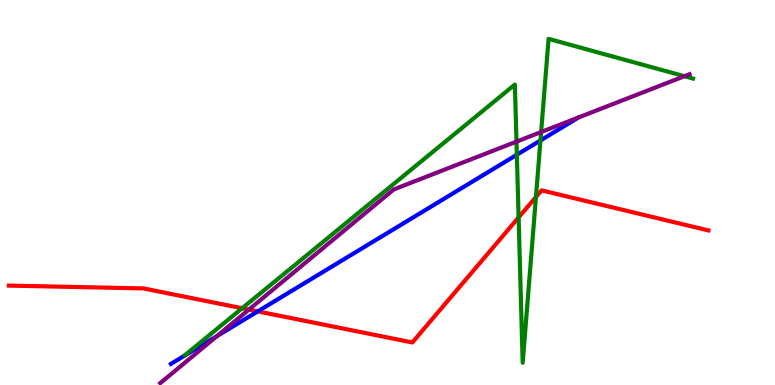[{'lines': ['blue', 'red'], 'intersections': [{'x': 3.33, 'y': 1.91}]}, {'lines': ['green', 'red'], 'intersections': [{'x': 3.12, 'y': 1.99}, {'x': 6.69, 'y': 4.35}, {'x': 6.92, 'y': 4.88}]}, {'lines': ['purple', 'red'], 'intersections': [{'x': 3.21, 'y': 1.96}]}, {'lines': ['blue', 'green'], 'intersections': [{'x': 6.67, 'y': 5.98}, {'x': 6.97, 'y': 6.35}]}, {'lines': ['blue', 'purple'], 'intersections': [{'x': 2.8, 'y': 1.27}]}, {'lines': ['green', 'purple'], 'intersections': [{'x': 6.66, 'y': 6.32}, {'x': 6.98, 'y': 6.57}, {'x': 8.83, 'y': 8.02}]}]